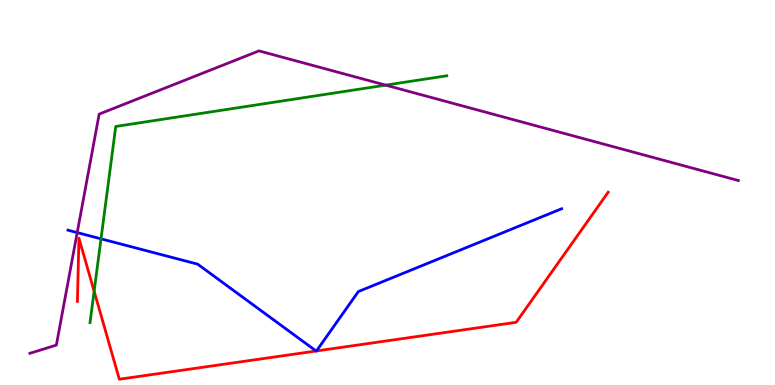[{'lines': ['blue', 'red'], 'intersections': [{'x': 4.08, 'y': 0.883}, {'x': 4.08, 'y': 0.884}]}, {'lines': ['green', 'red'], 'intersections': [{'x': 1.21, 'y': 2.44}]}, {'lines': ['purple', 'red'], 'intersections': []}, {'lines': ['blue', 'green'], 'intersections': [{'x': 1.3, 'y': 3.8}]}, {'lines': ['blue', 'purple'], 'intersections': [{'x': 0.996, 'y': 3.96}]}, {'lines': ['green', 'purple'], 'intersections': [{'x': 4.98, 'y': 7.79}]}]